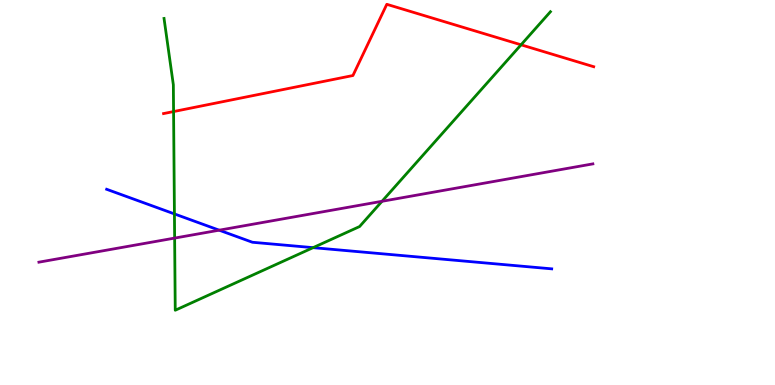[{'lines': ['blue', 'red'], 'intersections': []}, {'lines': ['green', 'red'], 'intersections': [{'x': 2.24, 'y': 7.1}, {'x': 6.72, 'y': 8.84}]}, {'lines': ['purple', 'red'], 'intersections': []}, {'lines': ['blue', 'green'], 'intersections': [{'x': 2.25, 'y': 4.44}, {'x': 4.04, 'y': 3.57}]}, {'lines': ['blue', 'purple'], 'intersections': [{'x': 2.83, 'y': 4.02}]}, {'lines': ['green', 'purple'], 'intersections': [{'x': 2.25, 'y': 3.82}, {'x': 4.93, 'y': 4.77}]}]